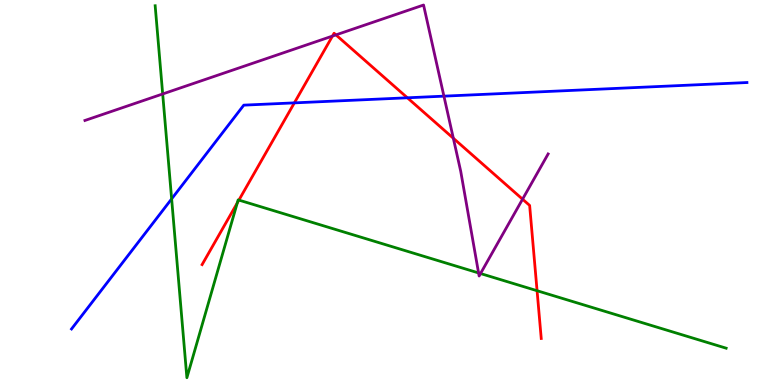[{'lines': ['blue', 'red'], 'intersections': [{'x': 3.8, 'y': 7.33}, {'x': 5.26, 'y': 7.46}]}, {'lines': ['green', 'red'], 'intersections': [{'x': 3.06, 'y': 4.73}, {'x': 3.08, 'y': 4.8}, {'x': 6.93, 'y': 2.45}]}, {'lines': ['purple', 'red'], 'intersections': [{'x': 4.29, 'y': 9.06}, {'x': 4.33, 'y': 9.09}, {'x': 5.85, 'y': 6.41}, {'x': 6.74, 'y': 4.83}]}, {'lines': ['blue', 'green'], 'intersections': [{'x': 2.21, 'y': 4.83}]}, {'lines': ['blue', 'purple'], 'intersections': [{'x': 5.73, 'y': 7.5}]}, {'lines': ['green', 'purple'], 'intersections': [{'x': 2.1, 'y': 7.56}, {'x': 6.18, 'y': 2.91}, {'x': 6.2, 'y': 2.9}]}]